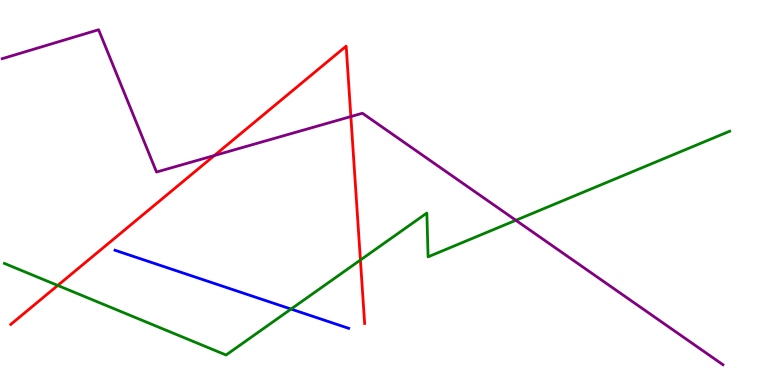[{'lines': ['blue', 'red'], 'intersections': []}, {'lines': ['green', 'red'], 'intersections': [{'x': 0.745, 'y': 2.59}, {'x': 4.65, 'y': 3.25}]}, {'lines': ['purple', 'red'], 'intersections': [{'x': 2.77, 'y': 5.96}, {'x': 4.53, 'y': 6.97}]}, {'lines': ['blue', 'green'], 'intersections': [{'x': 3.76, 'y': 1.97}]}, {'lines': ['blue', 'purple'], 'intersections': []}, {'lines': ['green', 'purple'], 'intersections': [{'x': 6.66, 'y': 4.28}]}]